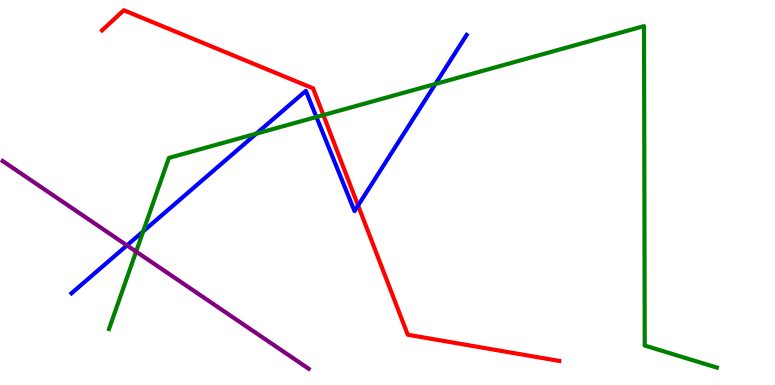[{'lines': ['blue', 'red'], 'intersections': [{'x': 4.62, 'y': 4.66}]}, {'lines': ['green', 'red'], 'intersections': [{'x': 4.17, 'y': 7.01}]}, {'lines': ['purple', 'red'], 'intersections': []}, {'lines': ['blue', 'green'], 'intersections': [{'x': 1.85, 'y': 3.99}, {'x': 3.31, 'y': 6.53}, {'x': 4.08, 'y': 6.96}, {'x': 5.62, 'y': 7.82}]}, {'lines': ['blue', 'purple'], 'intersections': [{'x': 1.64, 'y': 3.63}]}, {'lines': ['green', 'purple'], 'intersections': [{'x': 1.76, 'y': 3.47}]}]